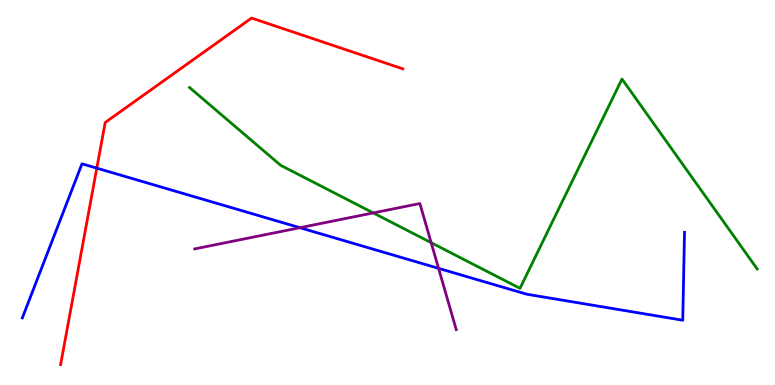[{'lines': ['blue', 'red'], 'intersections': [{'x': 1.25, 'y': 5.63}]}, {'lines': ['green', 'red'], 'intersections': []}, {'lines': ['purple', 'red'], 'intersections': []}, {'lines': ['blue', 'green'], 'intersections': []}, {'lines': ['blue', 'purple'], 'intersections': [{'x': 3.87, 'y': 4.09}, {'x': 5.66, 'y': 3.03}]}, {'lines': ['green', 'purple'], 'intersections': [{'x': 4.82, 'y': 4.47}, {'x': 5.56, 'y': 3.7}]}]